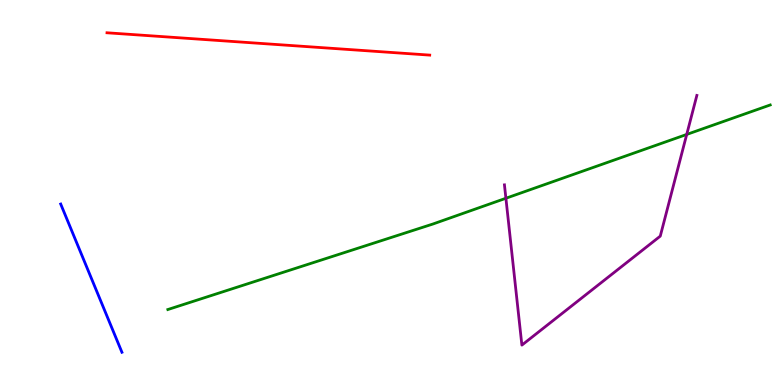[{'lines': ['blue', 'red'], 'intersections': []}, {'lines': ['green', 'red'], 'intersections': []}, {'lines': ['purple', 'red'], 'intersections': []}, {'lines': ['blue', 'green'], 'intersections': []}, {'lines': ['blue', 'purple'], 'intersections': []}, {'lines': ['green', 'purple'], 'intersections': [{'x': 6.53, 'y': 4.85}, {'x': 8.86, 'y': 6.51}]}]